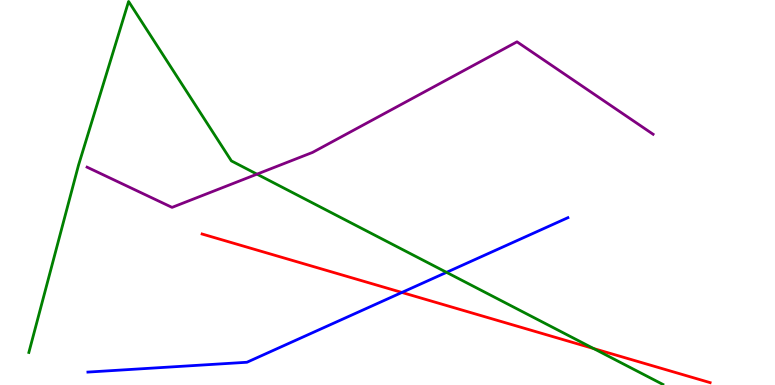[{'lines': ['blue', 'red'], 'intersections': [{'x': 5.19, 'y': 2.4}]}, {'lines': ['green', 'red'], 'intersections': [{'x': 7.66, 'y': 0.947}]}, {'lines': ['purple', 'red'], 'intersections': []}, {'lines': ['blue', 'green'], 'intersections': [{'x': 5.76, 'y': 2.93}]}, {'lines': ['blue', 'purple'], 'intersections': []}, {'lines': ['green', 'purple'], 'intersections': [{'x': 3.32, 'y': 5.48}]}]